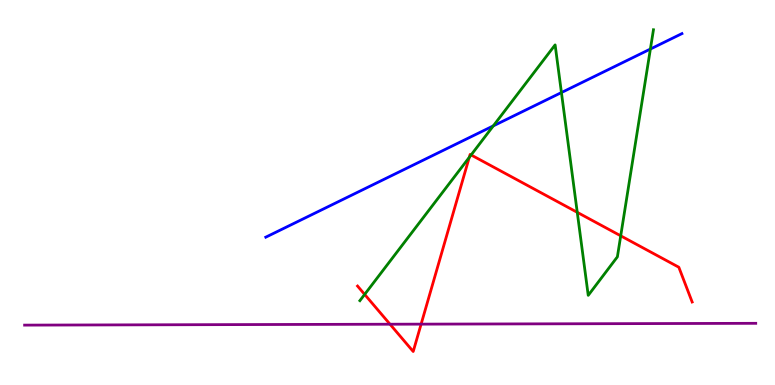[{'lines': ['blue', 'red'], 'intersections': []}, {'lines': ['green', 'red'], 'intersections': [{'x': 4.71, 'y': 2.35}, {'x': 6.06, 'y': 5.91}, {'x': 6.08, 'y': 5.98}, {'x': 7.45, 'y': 4.48}, {'x': 8.01, 'y': 3.87}]}, {'lines': ['purple', 'red'], 'intersections': [{'x': 5.03, 'y': 1.58}, {'x': 5.43, 'y': 1.58}]}, {'lines': ['blue', 'green'], 'intersections': [{'x': 6.37, 'y': 6.73}, {'x': 7.24, 'y': 7.6}, {'x': 8.39, 'y': 8.73}]}, {'lines': ['blue', 'purple'], 'intersections': []}, {'lines': ['green', 'purple'], 'intersections': []}]